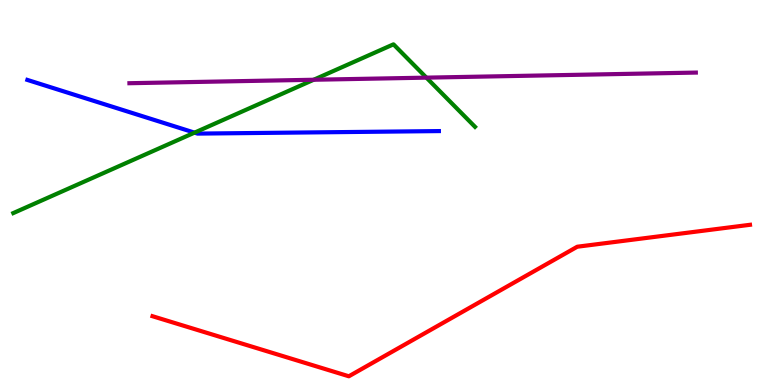[{'lines': ['blue', 'red'], 'intersections': []}, {'lines': ['green', 'red'], 'intersections': []}, {'lines': ['purple', 'red'], 'intersections': []}, {'lines': ['blue', 'green'], 'intersections': [{'x': 2.51, 'y': 6.55}]}, {'lines': ['blue', 'purple'], 'intersections': []}, {'lines': ['green', 'purple'], 'intersections': [{'x': 4.05, 'y': 7.93}, {'x': 5.5, 'y': 7.98}]}]